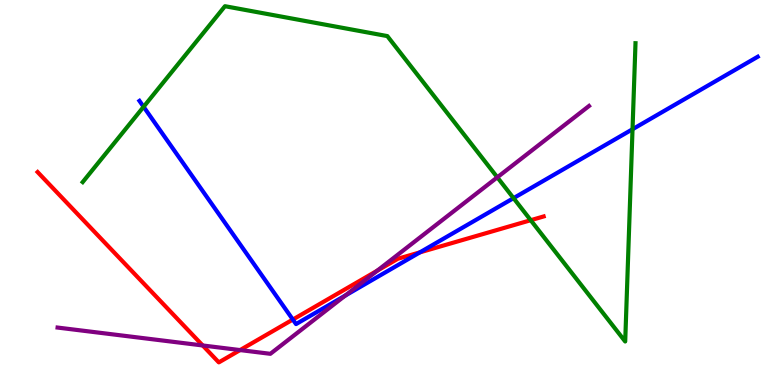[{'lines': ['blue', 'red'], 'intersections': [{'x': 3.78, 'y': 1.7}, {'x': 5.42, 'y': 3.45}]}, {'lines': ['green', 'red'], 'intersections': [{'x': 6.85, 'y': 4.28}]}, {'lines': ['purple', 'red'], 'intersections': [{'x': 2.62, 'y': 1.03}, {'x': 3.1, 'y': 0.907}, {'x': 4.87, 'y': 2.97}]}, {'lines': ['blue', 'green'], 'intersections': [{'x': 1.85, 'y': 7.23}, {'x': 6.63, 'y': 4.85}, {'x': 8.16, 'y': 6.64}]}, {'lines': ['blue', 'purple'], 'intersections': [{'x': 4.45, 'y': 2.32}]}, {'lines': ['green', 'purple'], 'intersections': [{'x': 6.42, 'y': 5.39}]}]